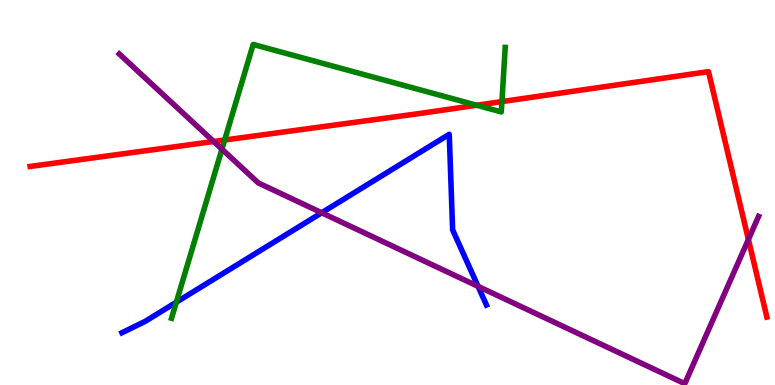[{'lines': ['blue', 'red'], 'intersections': []}, {'lines': ['green', 'red'], 'intersections': [{'x': 2.9, 'y': 6.36}, {'x': 6.15, 'y': 7.27}, {'x': 6.48, 'y': 7.36}]}, {'lines': ['purple', 'red'], 'intersections': [{'x': 2.76, 'y': 6.32}, {'x': 9.66, 'y': 3.78}]}, {'lines': ['blue', 'green'], 'intersections': [{'x': 2.28, 'y': 2.15}]}, {'lines': ['blue', 'purple'], 'intersections': [{'x': 4.15, 'y': 4.47}, {'x': 6.17, 'y': 2.56}]}, {'lines': ['green', 'purple'], 'intersections': [{'x': 2.86, 'y': 6.12}]}]